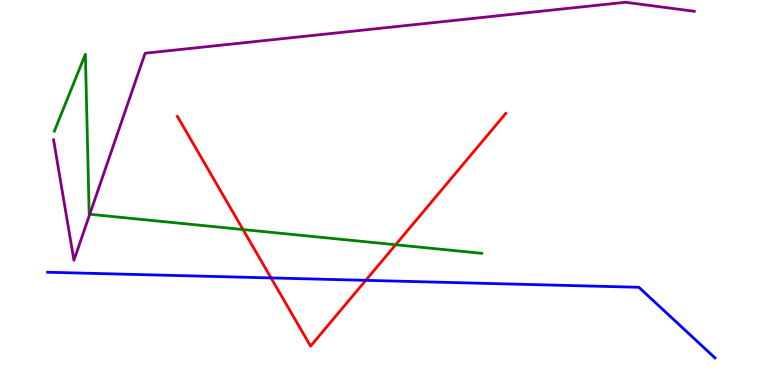[{'lines': ['blue', 'red'], 'intersections': [{'x': 3.5, 'y': 2.78}, {'x': 4.72, 'y': 2.72}]}, {'lines': ['green', 'red'], 'intersections': [{'x': 3.14, 'y': 4.04}, {'x': 5.1, 'y': 3.64}]}, {'lines': ['purple', 'red'], 'intersections': []}, {'lines': ['blue', 'green'], 'intersections': []}, {'lines': ['blue', 'purple'], 'intersections': []}, {'lines': ['green', 'purple'], 'intersections': [{'x': 1.16, 'y': 4.43}]}]